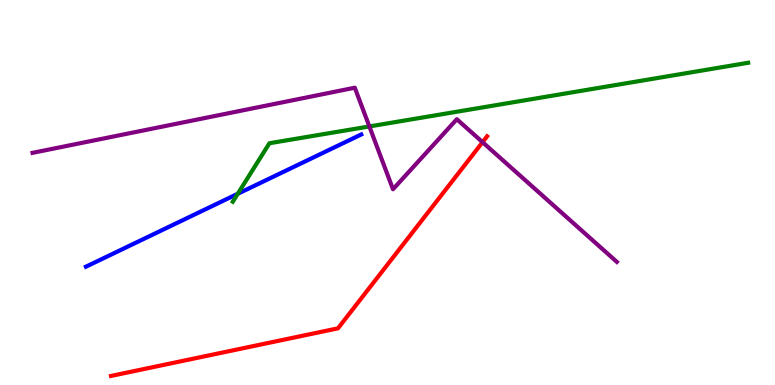[{'lines': ['blue', 'red'], 'intersections': []}, {'lines': ['green', 'red'], 'intersections': []}, {'lines': ['purple', 'red'], 'intersections': [{'x': 6.23, 'y': 6.31}]}, {'lines': ['blue', 'green'], 'intersections': [{'x': 3.07, 'y': 4.97}]}, {'lines': ['blue', 'purple'], 'intersections': []}, {'lines': ['green', 'purple'], 'intersections': [{'x': 4.77, 'y': 6.72}]}]